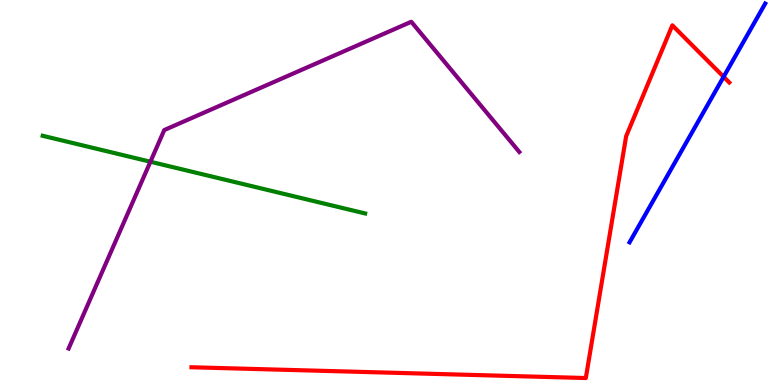[{'lines': ['blue', 'red'], 'intersections': [{'x': 9.34, 'y': 8.01}]}, {'lines': ['green', 'red'], 'intersections': []}, {'lines': ['purple', 'red'], 'intersections': []}, {'lines': ['blue', 'green'], 'intersections': []}, {'lines': ['blue', 'purple'], 'intersections': []}, {'lines': ['green', 'purple'], 'intersections': [{'x': 1.94, 'y': 5.8}]}]